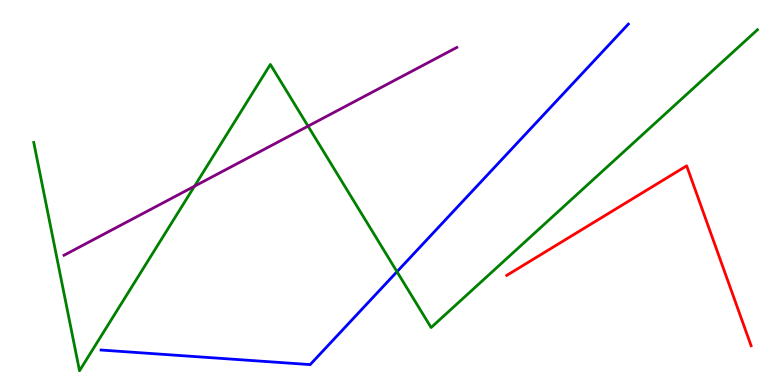[{'lines': ['blue', 'red'], 'intersections': []}, {'lines': ['green', 'red'], 'intersections': []}, {'lines': ['purple', 'red'], 'intersections': []}, {'lines': ['blue', 'green'], 'intersections': [{'x': 5.12, 'y': 2.94}]}, {'lines': ['blue', 'purple'], 'intersections': []}, {'lines': ['green', 'purple'], 'intersections': [{'x': 2.51, 'y': 5.16}, {'x': 3.97, 'y': 6.72}]}]